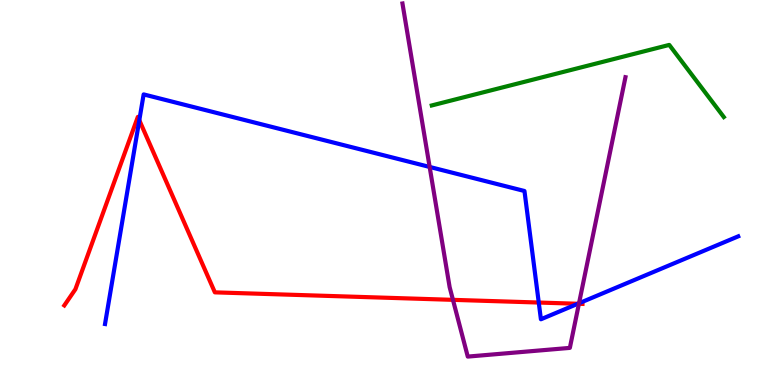[{'lines': ['blue', 'red'], 'intersections': [{'x': 1.8, 'y': 6.88}, {'x': 6.95, 'y': 2.14}, {'x': 7.46, 'y': 2.11}]}, {'lines': ['green', 'red'], 'intersections': []}, {'lines': ['purple', 'red'], 'intersections': [{'x': 5.84, 'y': 2.21}, {'x': 7.47, 'y': 2.11}]}, {'lines': ['blue', 'green'], 'intersections': []}, {'lines': ['blue', 'purple'], 'intersections': [{'x': 5.54, 'y': 5.66}, {'x': 7.47, 'y': 2.12}]}, {'lines': ['green', 'purple'], 'intersections': []}]